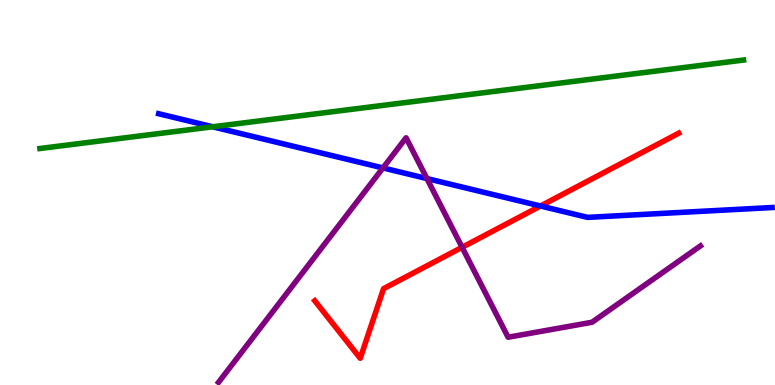[{'lines': ['blue', 'red'], 'intersections': [{'x': 6.97, 'y': 4.65}]}, {'lines': ['green', 'red'], 'intersections': []}, {'lines': ['purple', 'red'], 'intersections': [{'x': 5.96, 'y': 3.58}]}, {'lines': ['blue', 'green'], 'intersections': [{'x': 2.74, 'y': 6.71}]}, {'lines': ['blue', 'purple'], 'intersections': [{'x': 4.94, 'y': 5.64}, {'x': 5.51, 'y': 5.36}]}, {'lines': ['green', 'purple'], 'intersections': []}]